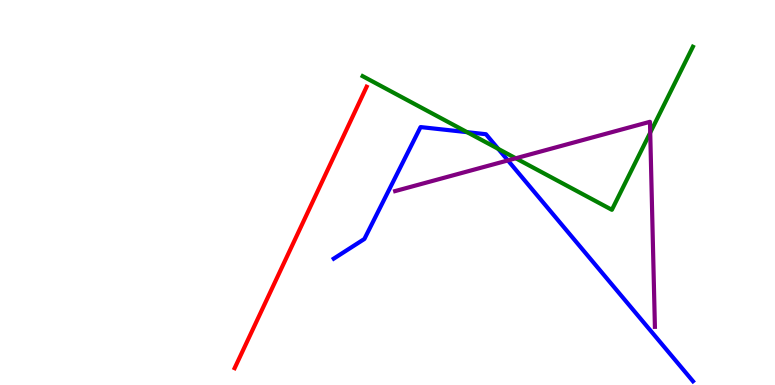[{'lines': ['blue', 'red'], 'intersections': []}, {'lines': ['green', 'red'], 'intersections': []}, {'lines': ['purple', 'red'], 'intersections': []}, {'lines': ['blue', 'green'], 'intersections': [{'x': 6.03, 'y': 6.57}, {'x': 6.43, 'y': 6.13}]}, {'lines': ['blue', 'purple'], 'intersections': [{'x': 6.55, 'y': 5.83}]}, {'lines': ['green', 'purple'], 'intersections': [{'x': 6.66, 'y': 5.89}, {'x': 8.39, 'y': 6.56}]}]